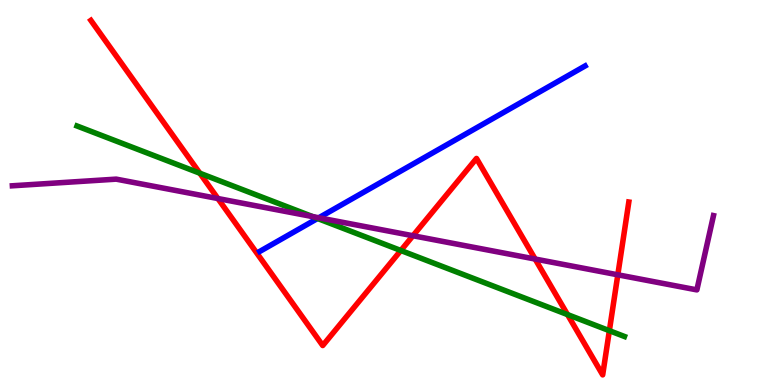[{'lines': ['blue', 'red'], 'intersections': []}, {'lines': ['green', 'red'], 'intersections': [{'x': 2.58, 'y': 5.5}, {'x': 5.17, 'y': 3.49}, {'x': 7.32, 'y': 1.83}, {'x': 7.86, 'y': 1.41}]}, {'lines': ['purple', 'red'], 'intersections': [{'x': 2.81, 'y': 4.84}, {'x': 5.33, 'y': 3.88}, {'x': 6.91, 'y': 3.27}, {'x': 7.97, 'y': 2.86}]}, {'lines': ['blue', 'green'], 'intersections': [{'x': 4.1, 'y': 4.33}]}, {'lines': ['blue', 'purple'], 'intersections': [{'x': 4.11, 'y': 4.34}]}, {'lines': ['green', 'purple'], 'intersections': [{'x': 4.04, 'y': 4.37}]}]